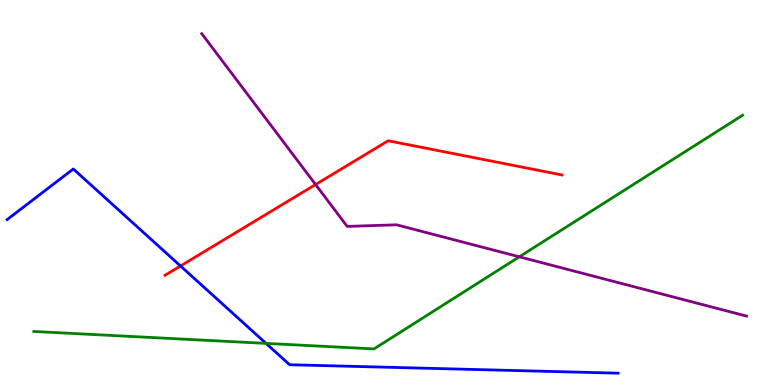[{'lines': ['blue', 'red'], 'intersections': [{'x': 2.33, 'y': 3.09}]}, {'lines': ['green', 'red'], 'intersections': []}, {'lines': ['purple', 'red'], 'intersections': [{'x': 4.07, 'y': 5.21}]}, {'lines': ['blue', 'green'], 'intersections': [{'x': 3.43, 'y': 1.08}]}, {'lines': ['blue', 'purple'], 'intersections': []}, {'lines': ['green', 'purple'], 'intersections': [{'x': 6.7, 'y': 3.33}]}]